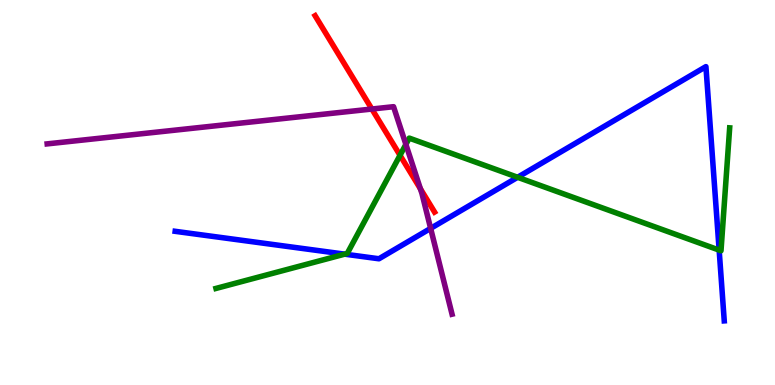[{'lines': ['blue', 'red'], 'intersections': []}, {'lines': ['green', 'red'], 'intersections': [{'x': 5.16, 'y': 5.97}]}, {'lines': ['purple', 'red'], 'intersections': [{'x': 4.8, 'y': 7.17}, {'x': 5.42, 'y': 5.1}]}, {'lines': ['blue', 'green'], 'intersections': [{'x': 4.45, 'y': 3.4}, {'x': 6.68, 'y': 5.4}, {'x': 9.28, 'y': 3.5}]}, {'lines': ['blue', 'purple'], 'intersections': [{'x': 5.56, 'y': 4.07}]}, {'lines': ['green', 'purple'], 'intersections': [{'x': 5.24, 'y': 6.25}]}]